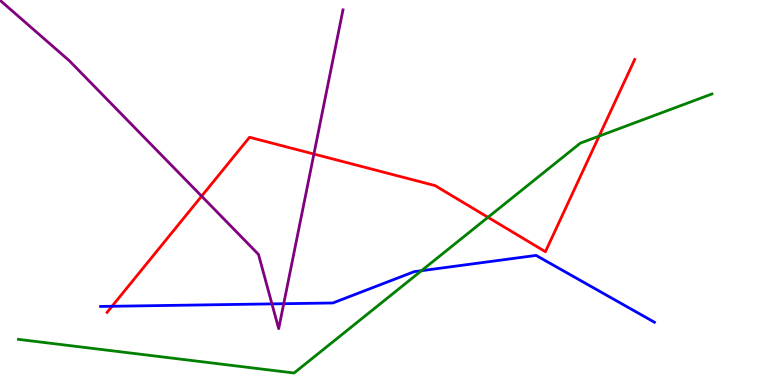[{'lines': ['blue', 'red'], 'intersections': [{'x': 1.45, 'y': 2.04}]}, {'lines': ['green', 'red'], 'intersections': [{'x': 6.3, 'y': 4.36}, {'x': 7.73, 'y': 6.46}]}, {'lines': ['purple', 'red'], 'intersections': [{'x': 2.6, 'y': 4.9}, {'x': 4.05, 'y': 6.0}]}, {'lines': ['blue', 'green'], 'intersections': [{'x': 5.44, 'y': 2.97}]}, {'lines': ['blue', 'purple'], 'intersections': [{'x': 3.51, 'y': 2.11}, {'x': 3.66, 'y': 2.11}]}, {'lines': ['green', 'purple'], 'intersections': []}]